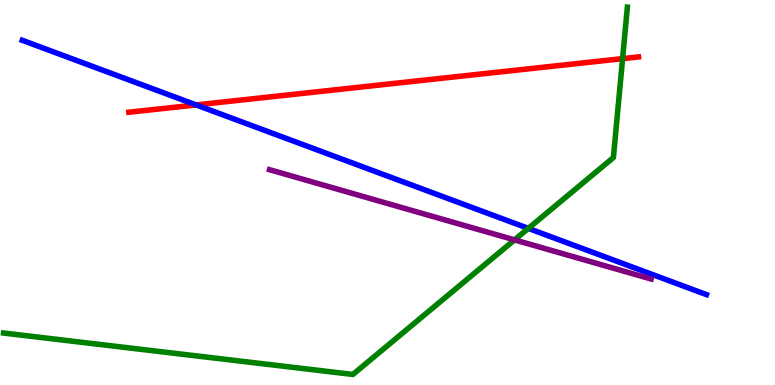[{'lines': ['blue', 'red'], 'intersections': [{'x': 2.53, 'y': 7.27}]}, {'lines': ['green', 'red'], 'intersections': [{'x': 8.03, 'y': 8.48}]}, {'lines': ['purple', 'red'], 'intersections': []}, {'lines': ['blue', 'green'], 'intersections': [{'x': 6.82, 'y': 4.07}]}, {'lines': ['blue', 'purple'], 'intersections': []}, {'lines': ['green', 'purple'], 'intersections': [{'x': 6.64, 'y': 3.77}]}]